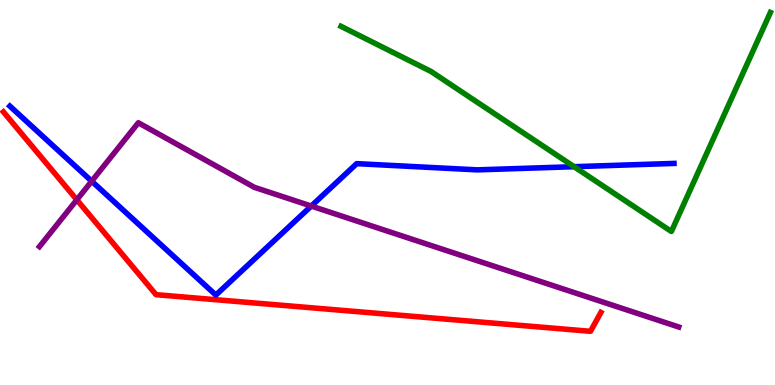[{'lines': ['blue', 'red'], 'intersections': []}, {'lines': ['green', 'red'], 'intersections': []}, {'lines': ['purple', 'red'], 'intersections': [{'x': 0.991, 'y': 4.81}]}, {'lines': ['blue', 'green'], 'intersections': [{'x': 7.41, 'y': 5.67}]}, {'lines': ['blue', 'purple'], 'intersections': [{'x': 1.18, 'y': 5.29}, {'x': 4.02, 'y': 4.65}]}, {'lines': ['green', 'purple'], 'intersections': []}]